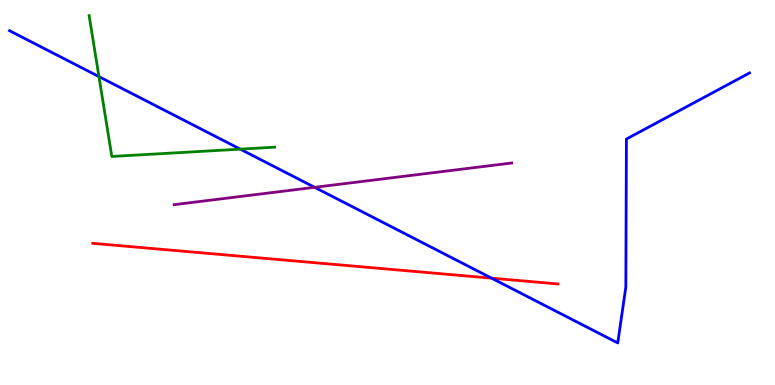[{'lines': ['blue', 'red'], 'intersections': [{'x': 6.34, 'y': 2.77}]}, {'lines': ['green', 'red'], 'intersections': []}, {'lines': ['purple', 'red'], 'intersections': []}, {'lines': ['blue', 'green'], 'intersections': [{'x': 1.28, 'y': 8.01}, {'x': 3.1, 'y': 6.13}]}, {'lines': ['blue', 'purple'], 'intersections': [{'x': 4.06, 'y': 5.13}]}, {'lines': ['green', 'purple'], 'intersections': []}]